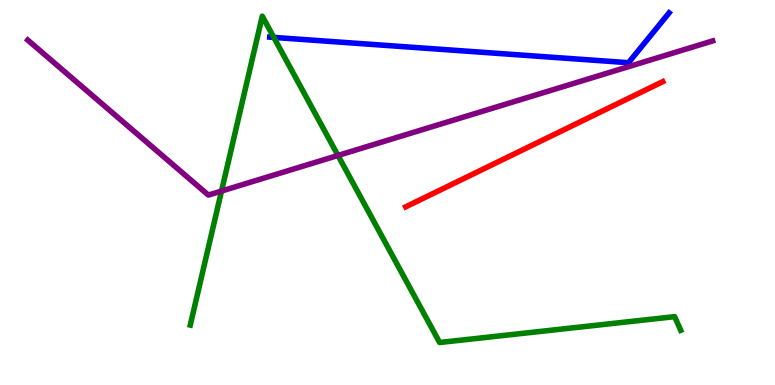[{'lines': ['blue', 'red'], 'intersections': []}, {'lines': ['green', 'red'], 'intersections': []}, {'lines': ['purple', 'red'], 'intersections': []}, {'lines': ['blue', 'green'], 'intersections': [{'x': 3.53, 'y': 9.03}]}, {'lines': ['blue', 'purple'], 'intersections': []}, {'lines': ['green', 'purple'], 'intersections': [{'x': 2.86, 'y': 5.04}, {'x': 4.36, 'y': 5.96}]}]